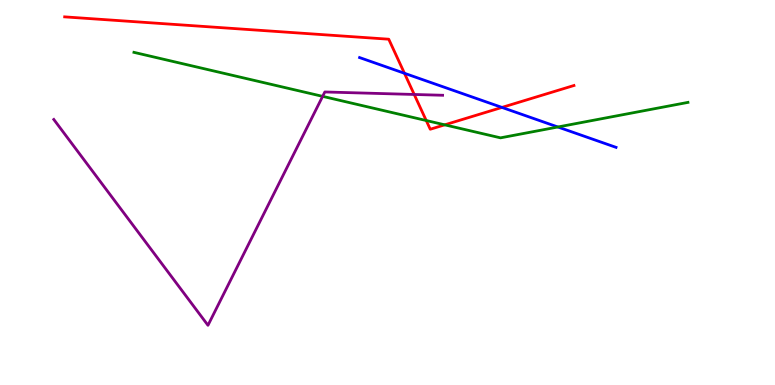[{'lines': ['blue', 'red'], 'intersections': [{'x': 5.22, 'y': 8.1}, {'x': 6.48, 'y': 7.21}]}, {'lines': ['green', 'red'], 'intersections': [{'x': 5.5, 'y': 6.87}, {'x': 5.74, 'y': 6.76}]}, {'lines': ['purple', 'red'], 'intersections': [{'x': 5.34, 'y': 7.55}]}, {'lines': ['blue', 'green'], 'intersections': [{'x': 7.2, 'y': 6.7}]}, {'lines': ['blue', 'purple'], 'intersections': []}, {'lines': ['green', 'purple'], 'intersections': [{'x': 4.16, 'y': 7.5}]}]